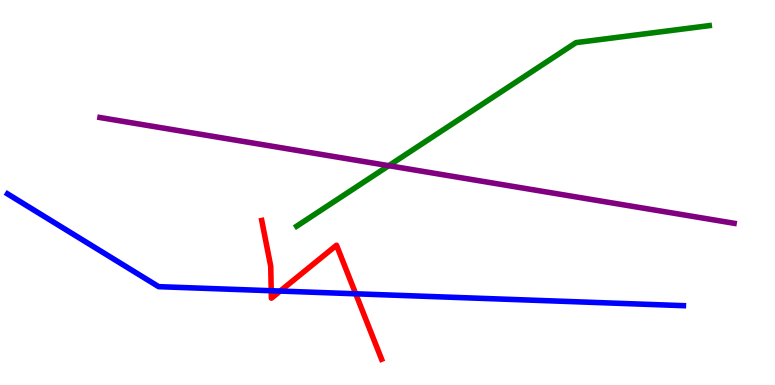[{'lines': ['blue', 'red'], 'intersections': [{'x': 3.5, 'y': 2.45}, {'x': 3.62, 'y': 2.44}, {'x': 4.59, 'y': 2.37}]}, {'lines': ['green', 'red'], 'intersections': []}, {'lines': ['purple', 'red'], 'intersections': []}, {'lines': ['blue', 'green'], 'intersections': []}, {'lines': ['blue', 'purple'], 'intersections': []}, {'lines': ['green', 'purple'], 'intersections': [{'x': 5.02, 'y': 5.7}]}]